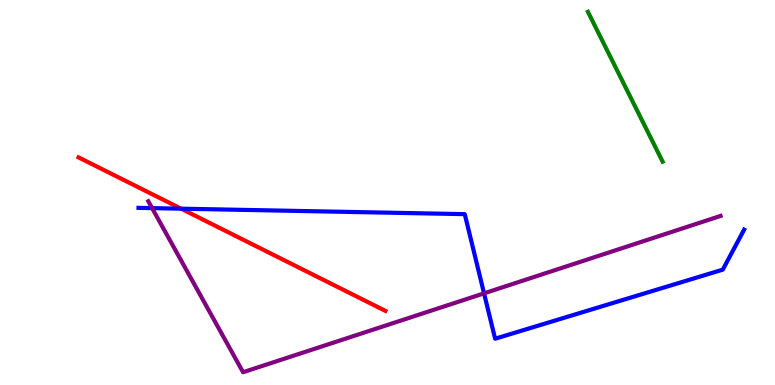[{'lines': ['blue', 'red'], 'intersections': [{'x': 2.34, 'y': 4.58}]}, {'lines': ['green', 'red'], 'intersections': []}, {'lines': ['purple', 'red'], 'intersections': []}, {'lines': ['blue', 'green'], 'intersections': []}, {'lines': ['blue', 'purple'], 'intersections': [{'x': 1.96, 'y': 4.59}, {'x': 6.25, 'y': 2.38}]}, {'lines': ['green', 'purple'], 'intersections': []}]